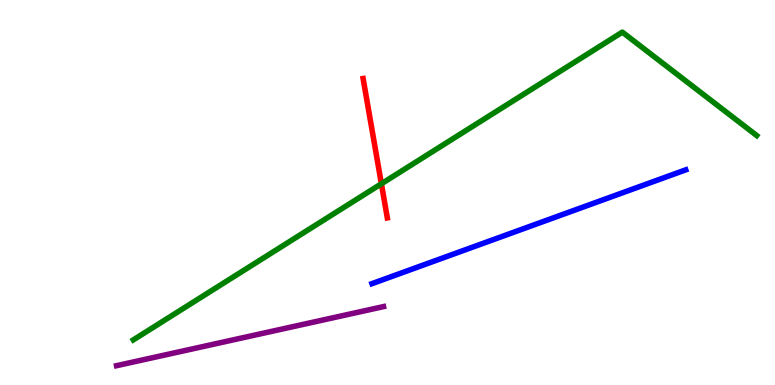[{'lines': ['blue', 'red'], 'intersections': []}, {'lines': ['green', 'red'], 'intersections': [{'x': 4.92, 'y': 5.23}]}, {'lines': ['purple', 'red'], 'intersections': []}, {'lines': ['blue', 'green'], 'intersections': []}, {'lines': ['blue', 'purple'], 'intersections': []}, {'lines': ['green', 'purple'], 'intersections': []}]